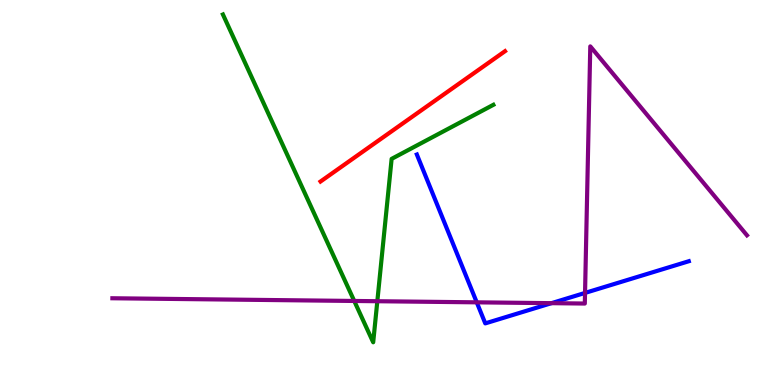[{'lines': ['blue', 'red'], 'intersections': []}, {'lines': ['green', 'red'], 'intersections': []}, {'lines': ['purple', 'red'], 'intersections': []}, {'lines': ['blue', 'green'], 'intersections': []}, {'lines': ['blue', 'purple'], 'intersections': [{'x': 6.15, 'y': 2.15}, {'x': 7.12, 'y': 2.13}, {'x': 7.55, 'y': 2.39}]}, {'lines': ['green', 'purple'], 'intersections': [{'x': 4.57, 'y': 2.18}, {'x': 4.87, 'y': 2.18}]}]